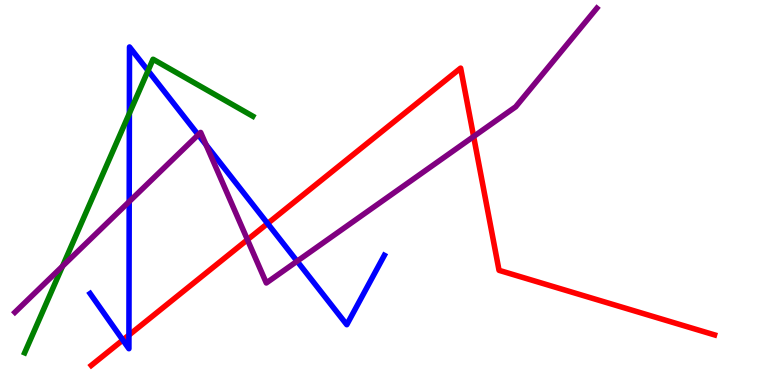[{'lines': ['blue', 'red'], 'intersections': [{'x': 1.58, 'y': 1.17}, {'x': 1.66, 'y': 1.3}, {'x': 3.45, 'y': 4.2}]}, {'lines': ['green', 'red'], 'intersections': []}, {'lines': ['purple', 'red'], 'intersections': [{'x': 3.19, 'y': 3.77}, {'x': 6.11, 'y': 6.45}]}, {'lines': ['blue', 'green'], 'intersections': [{'x': 1.67, 'y': 7.06}, {'x': 1.91, 'y': 8.16}]}, {'lines': ['blue', 'purple'], 'intersections': [{'x': 1.67, 'y': 4.76}, {'x': 2.56, 'y': 6.5}, {'x': 2.66, 'y': 6.24}, {'x': 3.83, 'y': 3.22}]}, {'lines': ['green', 'purple'], 'intersections': [{'x': 0.807, 'y': 3.09}]}]